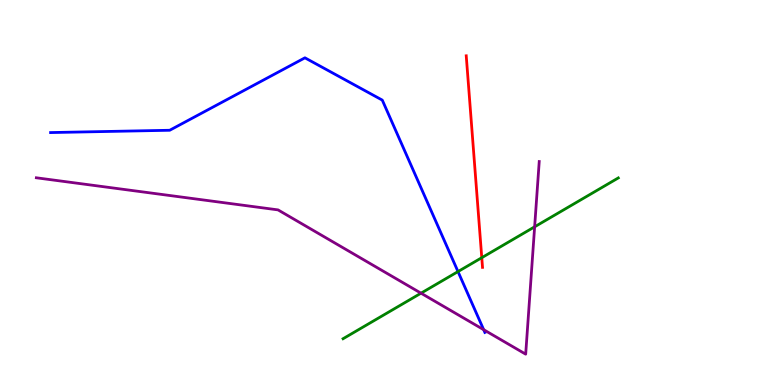[{'lines': ['blue', 'red'], 'intersections': []}, {'lines': ['green', 'red'], 'intersections': [{'x': 6.22, 'y': 3.31}]}, {'lines': ['purple', 'red'], 'intersections': []}, {'lines': ['blue', 'green'], 'intersections': [{'x': 5.91, 'y': 2.95}]}, {'lines': ['blue', 'purple'], 'intersections': [{'x': 6.24, 'y': 1.44}]}, {'lines': ['green', 'purple'], 'intersections': [{'x': 5.43, 'y': 2.38}, {'x': 6.9, 'y': 4.11}]}]